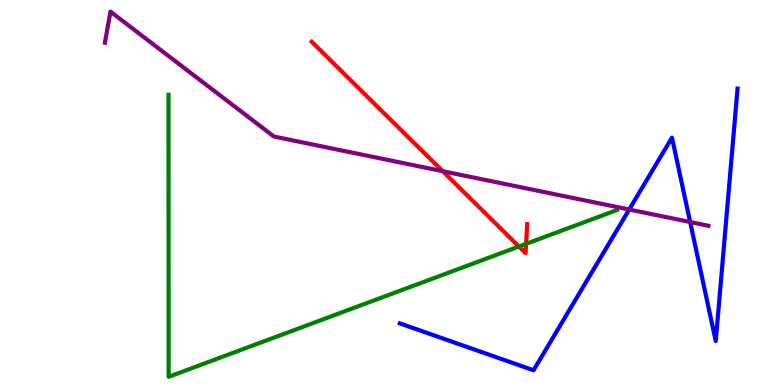[{'lines': ['blue', 'red'], 'intersections': []}, {'lines': ['green', 'red'], 'intersections': [{'x': 6.7, 'y': 3.6}, {'x': 6.79, 'y': 3.67}]}, {'lines': ['purple', 'red'], 'intersections': [{'x': 5.71, 'y': 5.55}]}, {'lines': ['blue', 'green'], 'intersections': []}, {'lines': ['blue', 'purple'], 'intersections': [{'x': 8.12, 'y': 4.56}, {'x': 8.91, 'y': 4.23}]}, {'lines': ['green', 'purple'], 'intersections': []}]